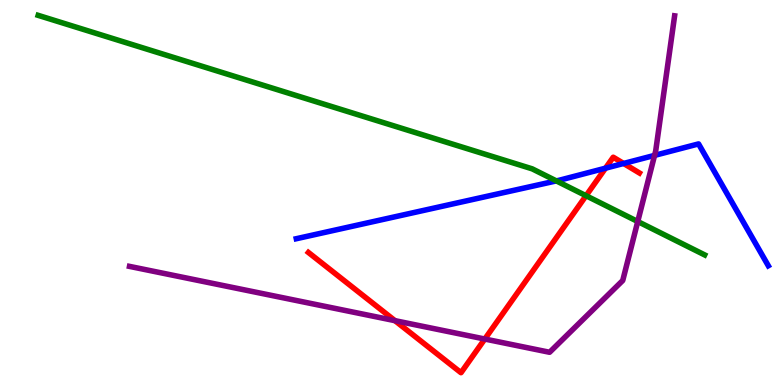[{'lines': ['blue', 'red'], 'intersections': [{'x': 7.81, 'y': 5.63}, {'x': 8.05, 'y': 5.75}]}, {'lines': ['green', 'red'], 'intersections': [{'x': 7.56, 'y': 4.92}]}, {'lines': ['purple', 'red'], 'intersections': [{'x': 5.1, 'y': 1.67}, {'x': 6.26, 'y': 1.19}]}, {'lines': ['blue', 'green'], 'intersections': [{'x': 7.18, 'y': 5.3}]}, {'lines': ['blue', 'purple'], 'intersections': [{'x': 8.45, 'y': 5.96}]}, {'lines': ['green', 'purple'], 'intersections': [{'x': 8.23, 'y': 4.25}]}]